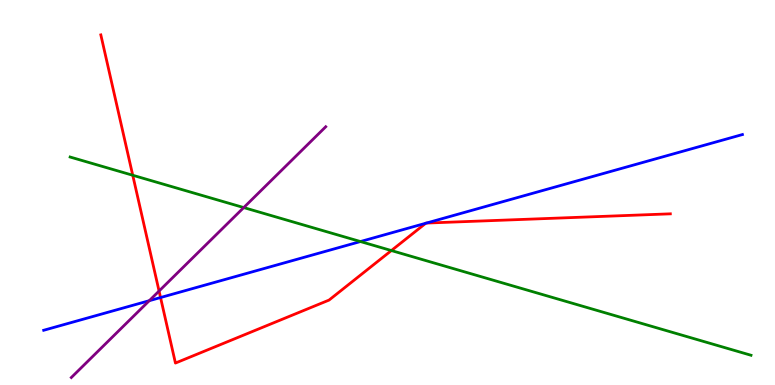[{'lines': ['blue', 'red'], 'intersections': [{'x': 2.07, 'y': 2.27}, {'x': 5.49, 'y': 4.2}, {'x': 5.5, 'y': 4.21}]}, {'lines': ['green', 'red'], 'intersections': [{'x': 1.71, 'y': 5.45}, {'x': 5.05, 'y': 3.49}]}, {'lines': ['purple', 'red'], 'intersections': [{'x': 2.05, 'y': 2.44}]}, {'lines': ['blue', 'green'], 'intersections': [{'x': 4.65, 'y': 3.73}]}, {'lines': ['blue', 'purple'], 'intersections': [{'x': 1.93, 'y': 2.19}]}, {'lines': ['green', 'purple'], 'intersections': [{'x': 3.15, 'y': 4.61}]}]